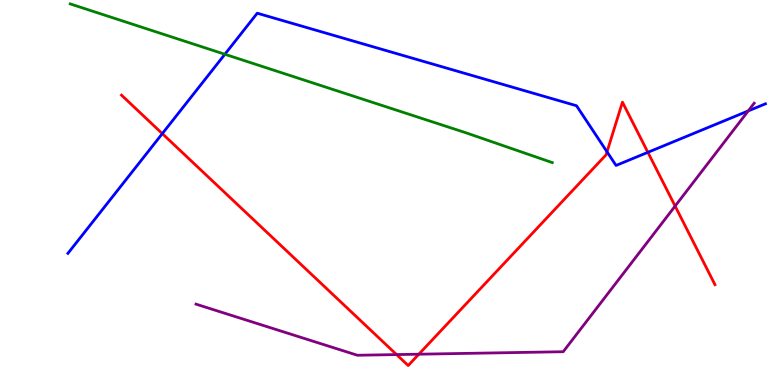[{'lines': ['blue', 'red'], 'intersections': [{'x': 2.09, 'y': 6.53}, {'x': 7.83, 'y': 6.06}, {'x': 8.36, 'y': 6.04}]}, {'lines': ['green', 'red'], 'intersections': []}, {'lines': ['purple', 'red'], 'intersections': [{'x': 5.12, 'y': 0.79}, {'x': 5.4, 'y': 0.8}, {'x': 8.71, 'y': 4.65}]}, {'lines': ['blue', 'green'], 'intersections': [{'x': 2.9, 'y': 8.59}]}, {'lines': ['blue', 'purple'], 'intersections': [{'x': 9.65, 'y': 7.12}]}, {'lines': ['green', 'purple'], 'intersections': []}]